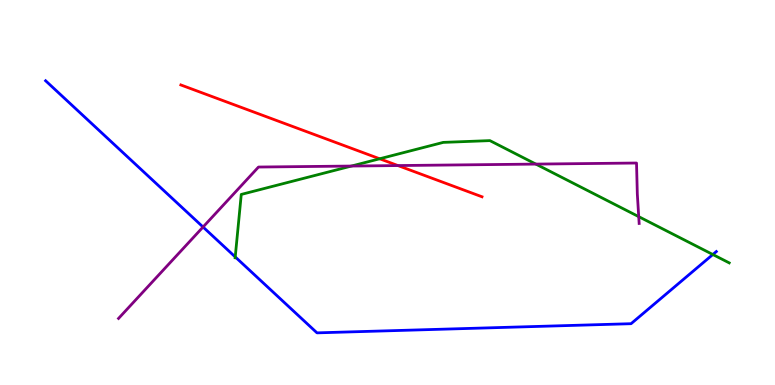[{'lines': ['blue', 'red'], 'intersections': []}, {'lines': ['green', 'red'], 'intersections': [{'x': 4.9, 'y': 5.88}]}, {'lines': ['purple', 'red'], 'intersections': [{'x': 5.13, 'y': 5.7}]}, {'lines': ['blue', 'green'], 'intersections': [{'x': 3.04, 'y': 3.33}, {'x': 9.2, 'y': 3.39}]}, {'lines': ['blue', 'purple'], 'intersections': [{'x': 2.62, 'y': 4.1}]}, {'lines': ['green', 'purple'], 'intersections': [{'x': 4.53, 'y': 5.69}, {'x': 6.91, 'y': 5.74}, {'x': 8.24, 'y': 4.37}]}]